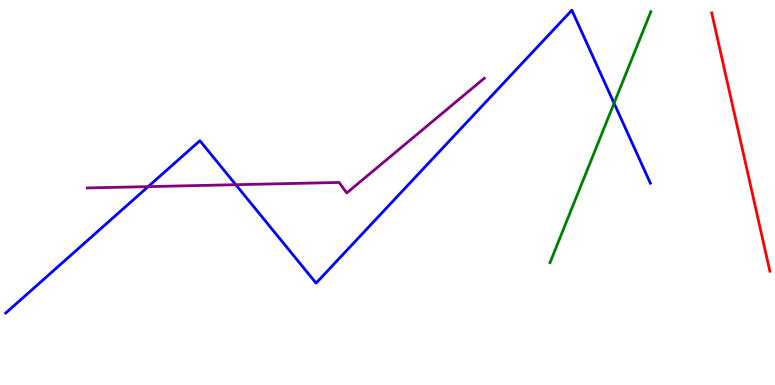[{'lines': ['blue', 'red'], 'intersections': []}, {'lines': ['green', 'red'], 'intersections': []}, {'lines': ['purple', 'red'], 'intersections': []}, {'lines': ['blue', 'green'], 'intersections': [{'x': 7.92, 'y': 7.32}]}, {'lines': ['blue', 'purple'], 'intersections': [{'x': 1.91, 'y': 5.15}, {'x': 3.04, 'y': 5.2}]}, {'lines': ['green', 'purple'], 'intersections': []}]